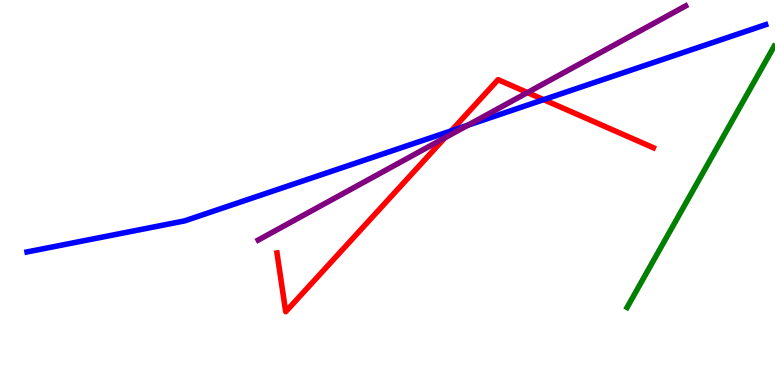[{'lines': ['blue', 'red'], 'intersections': [{'x': 5.82, 'y': 6.6}, {'x': 7.01, 'y': 7.41}]}, {'lines': ['green', 'red'], 'intersections': []}, {'lines': ['purple', 'red'], 'intersections': [{'x': 5.74, 'y': 6.42}, {'x': 6.81, 'y': 7.6}]}, {'lines': ['blue', 'green'], 'intersections': []}, {'lines': ['blue', 'purple'], 'intersections': [{'x': 6.04, 'y': 6.75}]}, {'lines': ['green', 'purple'], 'intersections': []}]